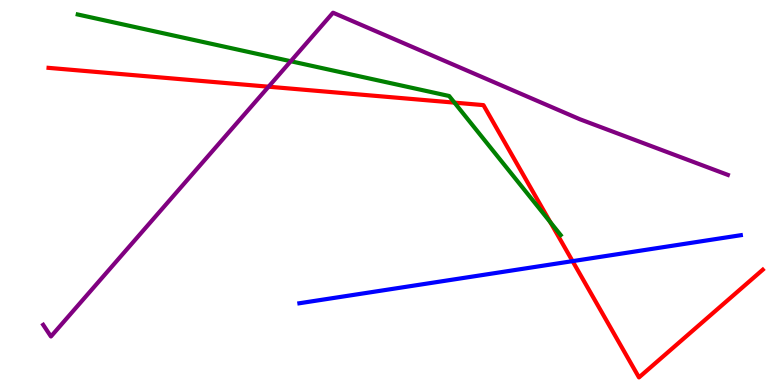[{'lines': ['blue', 'red'], 'intersections': [{'x': 7.39, 'y': 3.22}]}, {'lines': ['green', 'red'], 'intersections': [{'x': 5.86, 'y': 7.33}, {'x': 7.1, 'y': 4.23}]}, {'lines': ['purple', 'red'], 'intersections': [{'x': 3.47, 'y': 7.75}]}, {'lines': ['blue', 'green'], 'intersections': []}, {'lines': ['blue', 'purple'], 'intersections': []}, {'lines': ['green', 'purple'], 'intersections': [{'x': 3.75, 'y': 8.41}]}]